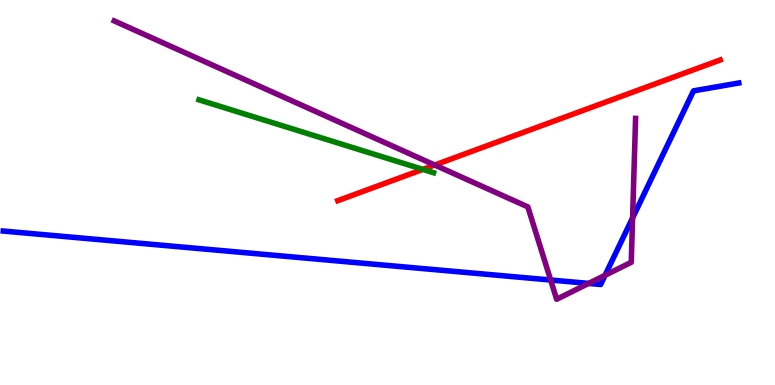[{'lines': ['blue', 'red'], 'intersections': []}, {'lines': ['green', 'red'], 'intersections': [{'x': 5.46, 'y': 5.6}]}, {'lines': ['purple', 'red'], 'intersections': [{'x': 5.61, 'y': 5.71}]}, {'lines': ['blue', 'green'], 'intersections': []}, {'lines': ['blue', 'purple'], 'intersections': [{'x': 7.11, 'y': 2.73}, {'x': 7.6, 'y': 2.64}, {'x': 7.81, 'y': 2.85}, {'x': 8.16, 'y': 4.34}]}, {'lines': ['green', 'purple'], 'intersections': []}]